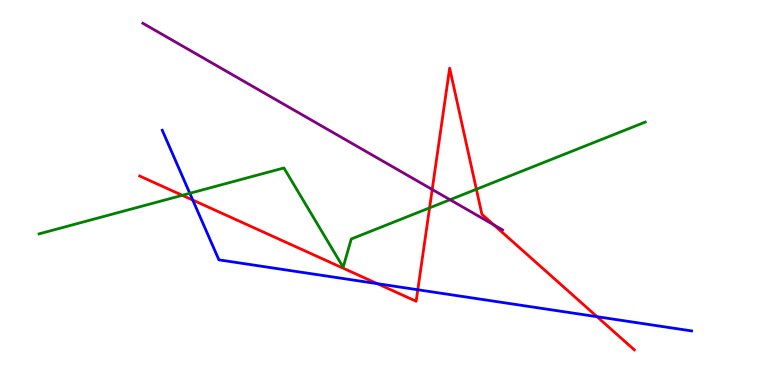[{'lines': ['blue', 'red'], 'intersections': [{'x': 2.49, 'y': 4.8}, {'x': 4.87, 'y': 2.63}, {'x': 5.39, 'y': 2.47}, {'x': 7.7, 'y': 1.77}]}, {'lines': ['green', 'red'], 'intersections': [{'x': 2.35, 'y': 4.93}, {'x': 5.54, 'y': 4.6}, {'x': 6.15, 'y': 5.08}]}, {'lines': ['purple', 'red'], 'intersections': [{'x': 5.58, 'y': 5.08}, {'x': 6.37, 'y': 4.16}]}, {'lines': ['blue', 'green'], 'intersections': [{'x': 2.45, 'y': 4.98}]}, {'lines': ['blue', 'purple'], 'intersections': []}, {'lines': ['green', 'purple'], 'intersections': [{'x': 5.81, 'y': 4.81}]}]